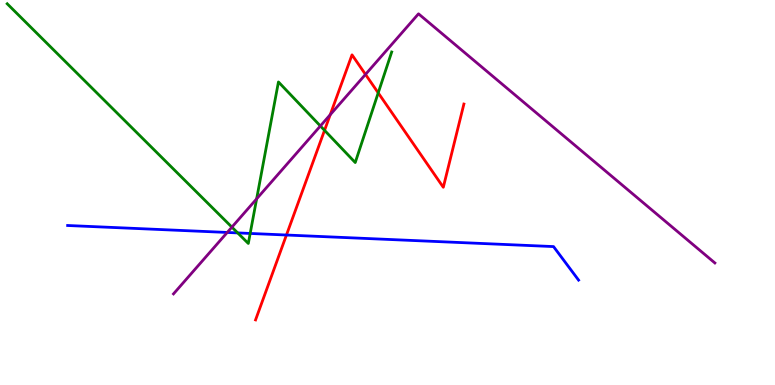[{'lines': ['blue', 'red'], 'intersections': [{'x': 3.7, 'y': 3.9}]}, {'lines': ['green', 'red'], 'intersections': [{'x': 4.19, 'y': 6.61}, {'x': 4.88, 'y': 7.59}]}, {'lines': ['purple', 'red'], 'intersections': [{'x': 4.26, 'y': 7.02}, {'x': 4.72, 'y': 8.07}]}, {'lines': ['blue', 'green'], 'intersections': [{'x': 3.07, 'y': 3.95}, {'x': 3.23, 'y': 3.94}]}, {'lines': ['blue', 'purple'], 'intersections': [{'x': 2.93, 'y': 3.96}]}, {'lines': ['green', 'purple'], 'intersections': [{'x': 2.99, 'y': 4.1}, {'x': 3.31, 'y': 4.84}, {'x': 4.13, 'y': 6.73}]}]